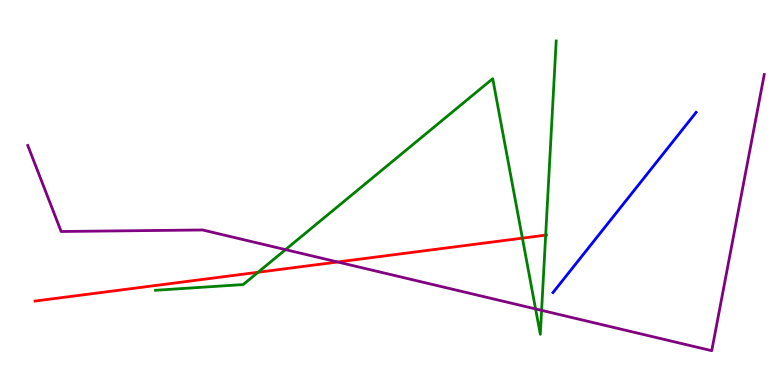[{'lines': ['blue', 'red'], 'intersections': []}, {'lines': ['green', 'red'], 'intersections': [{'x': 3.33, 'y': 2.93}, {'x': 6.74, 'y': 3.81}, {'x': 7.04, 'y': 3.89}]}, {'lines': ['purple', 'red'], 'intersections': [{'x': 4.36, 'y': 3.2}]}, {'lines': ['blue', 'green'], 'intersections': []}, {'lines': ['blue', 'purple'], 'intersections': []}, {'lines': ['green', 'purple'], 'intersections': [{'x': 3.68, 'y': 3.52}, {'x': 6.91, 'y': 1.98}, {'x': 6.99, 'y': 1.94}]}]